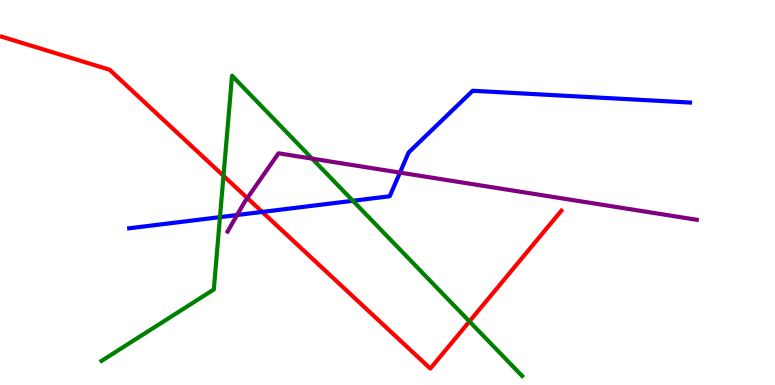[{'lines': ['blue', 'red'], 'intersections': [{'x': 3.38, 'y': 4.5}]}, {'lines': ['green', 'red'], 'intersections': [{'x': 2.88, 'y': 5.43}, {'x': 6.06, 'y': 1.65}]}, {'lines': ['purple', 'red'], 'intersections': [{'x': 3.19, 'y': 4.86}]}, {'lines': ['blue', 'green'], 'intersections': [{'x': 2.84, 'y': 4.36}, {'x': 4.55, 'y': 4.78}]}, {'lines': ['blue', 'purple'], 'intersections': [{'x': 3.06, 'y': 4.41}, {'x': 5.16, 'y': 5.52}]}, {'lines': ['green', 'purple'], 'intersections': [{'x': 4.03, 'y': 5.88}]}]